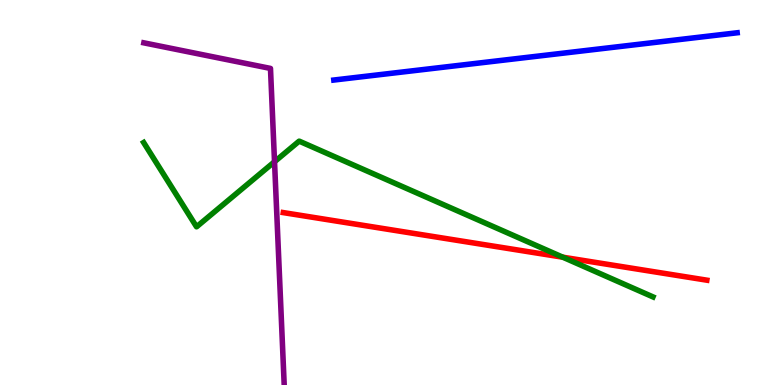[{'lines': ['blue', 'red'], 'intersections': []}, {'lines': ['green', 'red'], 'intersections': [{'x': 7.26, 'y': 3.32}]}, {'lines': ['purple', 'red'], 'intersections': []}, {'lines': ['blue', 'green'], 'intersections': []}, {'lines': ['blue', 'purple'], 'intersections': []}, {'lines': ['green', 'purple'], 'intersections': [{'x': 3.54, 'y': 5.8}]}]